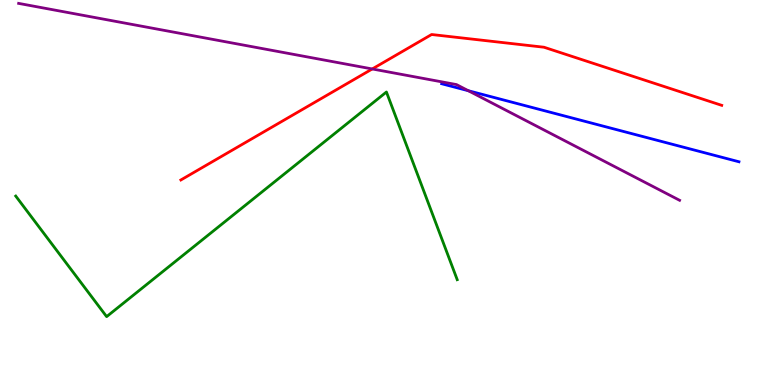[{'lines': ['blue', 'red'], 'intersections': []}, {'lines': ['green', 'red'], 'intersections': []}, {'lines': ['purple', 'red'], 'intersections': [{'x': 4.8, 'y': 8.21}]}, {'lines': ['blue', 'green'], 'intersections': []}, {'lines': ['blue', 'purple'], 'intersections': [{'x': 6.04, 'y': 7.64}]}, {'lines': ['green', 'purple'], 'intersections': []}]